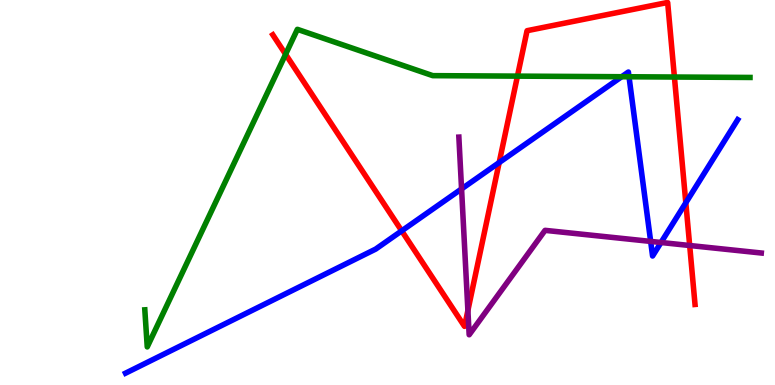[{'lines': ['blue', 'red'], 'intersections': [{'x': 5.18, 'y': 4.0}, {'x': 6.44, 'y': 5.78}, {'x': 8.85, 'y': 4.73}]}, {'lines': ['green', 'red'], 'intersections': [{'x': 3.69, 'y': 8.59}, {'x': 6.68, 'y': 8.02}, {'x': 8.7, 'y': 8.0}]}, {'lines': ['purple', 'red'], 'intersections': [{'x': 6.04, 'y': 1.94}, {'x': 8.9, 'y': 3.62}]}, {'lines': ['blue', 'green'], 'intersections': [{'x': 8.02, 'y': 8.01}, {'x': 8.12, 'y': 8.01}]}, {'lines': ['blue', 'purple'], 'intersections': [{'x': 5.96, 'y': 5.09}, {'x': 8.4, 'y': 3.73}, {'x': 8.53, 'y': 3.7}]}, {'lines': ['green', 'purple'], 'intersections': []}]